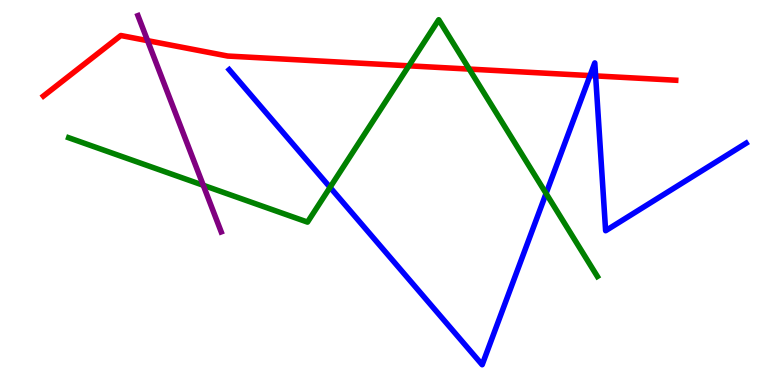[{'lines': ['blue', 'red'], 'intersections': [{'x': 7.61, 'y': 8.04}, {'x': 7.69, 'y': 8.03}]}, {'lines': ['green', 'red'], 'intersections': [{'x': 5.28, 'y': 8.29}, {'x': 6.05, 'y': 8.21}]}, {'lines': ['purple', 'red'], 'intersections': [{'x': 1.9, 'y': 8.94}]}, {'lines': ['blue', 'green'], 'intersections': [{'x': 4.26, 'y': 5.13}, {'x': 7.05, 'y': 4.98}]}, {'lines': ['blue', 'purple'], 'intersections': []}, {'lines': ['green', 'purple'], 'intersections': [{'x': 2.62, 'y': 5.19}]}]